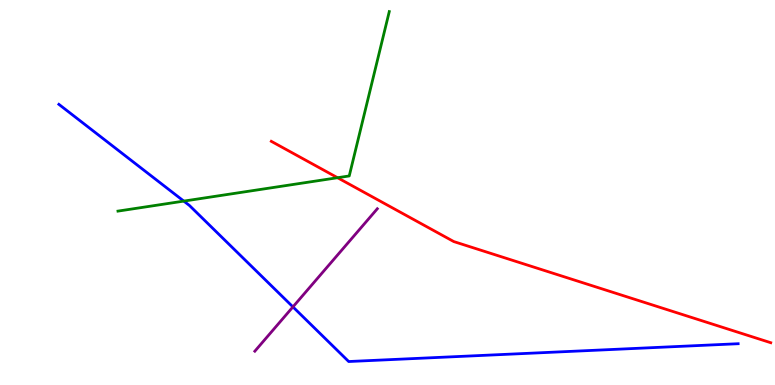[{'lines': ['blue', 'red'], 'intersections': []}, {'lines': ['green', 'red'], 'intersections': [{'x': 4.36, 'y': 5.38}]}, {'lines': ['purple', 'red'], 'intersections': []}, {'lines': ['blue', 'green'], 'intersections': [{'x': 2.37, 'y': 4.78}]}, {'lines': ['blue', 'purple'], 'intersections': [{'x': 3.78, 'y': 2.03}]}, {'lines': ['green', 'purple'], 'intersections': []}]